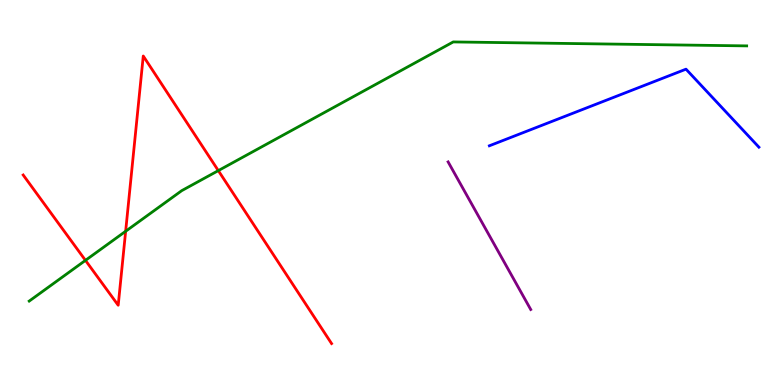[{'lines': ['blue', 'red'], 'intersections': []}, {'lines': ['green', 'red'], 'intersections': [{'x': 1.1, 'y': 3.24}, {'x': 1.62, 'y': 3.99}, {'x': 2.82, 'y': 5.57}]}, {'lines': ['purple', 'red'], 'intersections': []}, {'lines': ['blue', 'green'], 'intersections': []}, {'lines': ['blue', 'purple'], 'intersections': []}, {'lines': ['green', 'purple'], 'intersections': []}]